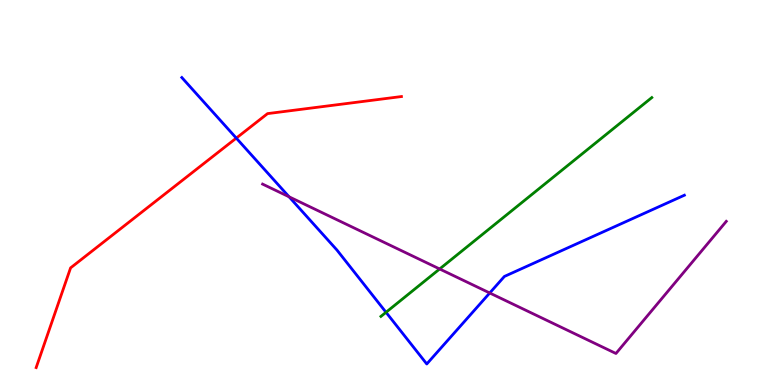[{'lines': ['blue', 'red'], 'intersections': [{'x': 3.05, 'y': 6.41}]}, {'lines': ['green', 'red'], 'intersections': []}, {'lines': ['purple', 'red'], 'intersections': []}, {'lines': ['blue', 'green'], 'intersections': [{'x': 4.98, 'y': 1.89}]}, {'lines': ['blue', 'purple'], 'intersections': [{'x': 3.73, 'y': 4.89}, {'x': 6.32, 'y': 2.39}]}, {'lines': ['green', 'purple'], 'intersections': [{'x': 5.67, 'y': 3.01}]}]